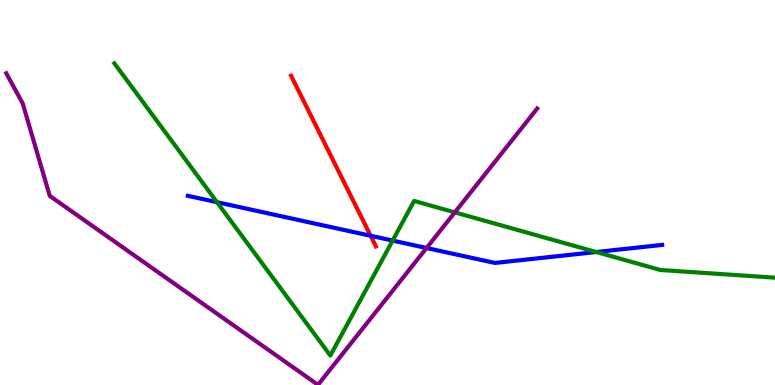[{'lines': ['blue', 'red'], 'intersections': [{'x': 4.78, 'y': 3.88}]}, {'lines': ['green', 'red'], 'intersections': []}, {'lines': ['purple', 'red'], 'intersections': []}, {'lines': ['blue', 'green'], 'intersections': [{'x': 2.8, 'y': 4.75}, {'x': 5.07, 'y': 3.75}, {'x': 7.69, 'y': 3.45}]}, {'lines': ['blue', 'purple'], 'intersections': [{'x': 5.5, 'y': 3.56}]}, {'lines': ['green', 'purple'], 'intersections': [{'x': 5.87, 'y': 4.48}]}]